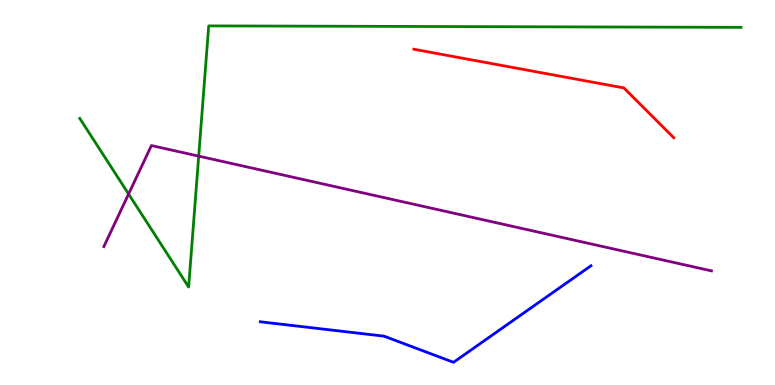[{'lines': ['blue', 'red'], 'intersections': []}, {'lines': ['green', 'red'], 'intersections': []}, {'lines': ['purple', 'red'], 'intersections': []}, {'lines': ['blue', 'green'], 'intersections': []}, {'lines': ['blue', 'purple'], 'intersections': []}, {'lines': ['green', 'purple'], 'intersections': [{'x': 1.66, 'y': 4.96}, {'x': 2.56, 'y': 5.94}]}]